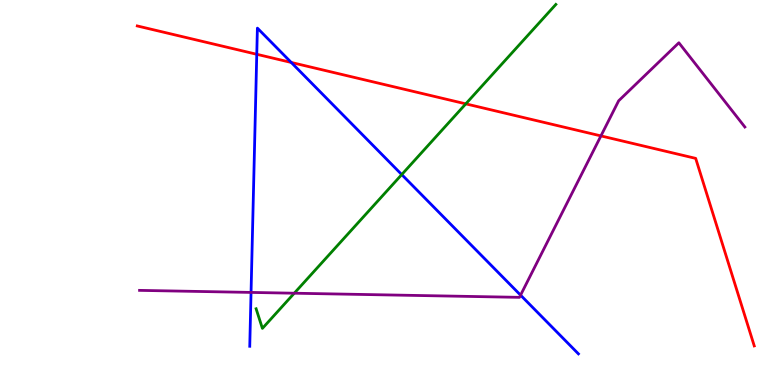[{'lines': ['blue', 'red'], 'intersections': [{'x': 3.31, 'y': 8.59}, {'x': 3.76, 'y': 8.38}]}, {'lines': ['green', 'red'], 'intersections': [{'x': 6.01, 'y': 7.3}]}, {'lines': ['purple', 'red'], 'intersections': [{'x': 7.75, 'y': 6.47}]}, {'lines': ['blue', 'green'], 'intersections': [{'x': 5.18, 'y': 5.47}]}, {'lines': ['blue', 'purple'], 'intersections': [{'x': 3.24, 'y': 2.4}, {'x': 6.72, 'y': 2.33}]}, {'lines': ['green', 'purple'], 'intersections': [{'x': 3.8, 'y': 2.38}]}]